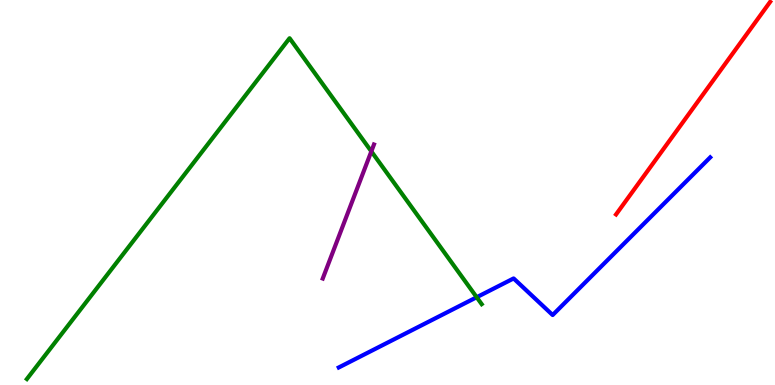[{'lines': ['blue', 'red'], 'intersections': []}, {'lines': ['green', 'red'], 'intersections': []}, {'lines': ['purple', 'red'], 'intersections': []}, {'lines': ['blue', 'green'], 'intersections': [{'x': 6.15, 'y': 2.28}]}, {'lines': ['blue', 'purple'], 'intersections': []}, {'lines': ['green', 'purple'], 'intersections': [{'x': 4.79, 'y': 6.07}]}]